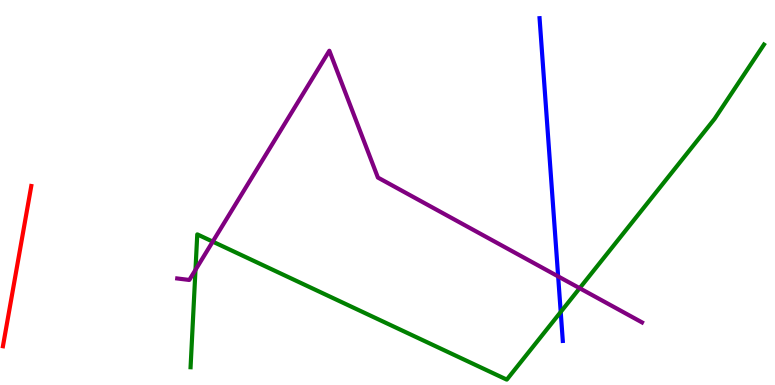[{'lines': ['blue', 'red'], 'intersections': []}, {'lines': ['green', 'red'], 'intersections': []}, {'lines': ['purple', 'red'], 'intersections': []}, {'lines': ['blue', 'green'], 'intersections': [{'x': 7.23, 'y': 1.9}]}, {'lines': ['blue', 'purple'], 'intersections': [{'x': 7.2, 'y': 2.82}]}, {'lines': ['green', 'purple'], 'intersections': [{'x': 2.52, 'y': 2.99}, {'x': 2.74, 'y': 3.72}, {'x': 7.48, 'y': 2.51}]}]